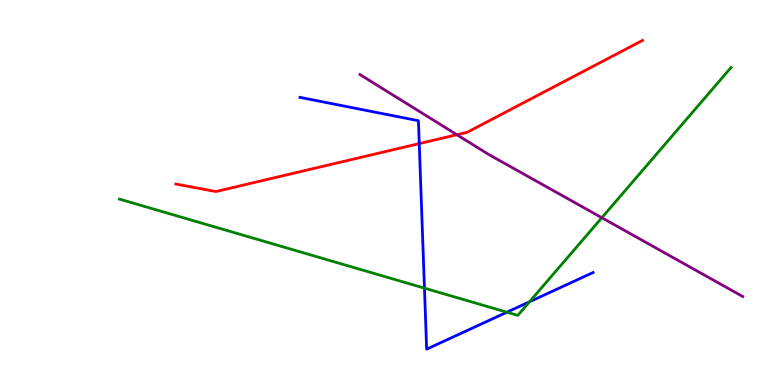[{'lines': ['blue', 'red'], 'intersections': [{'x': 5.41, 'y': 6.27}]}, {'lines': ['green', 'red'], 'intersections': []}, {'lines': ['purple', 'red'], 'intersections': [{'x': 5.9, 'y': 6.5}]}, {'lines': ['blue', 'green'], 'intersections': [{'x': 5.48, 'y': 2.52}, {'x': 6.54, 'y': 1.89}, {'x': 6.83, 'y': 2.16}]}, {'lines': ['blue', 'purple'], 'intersections': []}, {'lines': ['green', 'purple'], 'intersections': [{'x': 7.77, 'y': 4.34}]}]